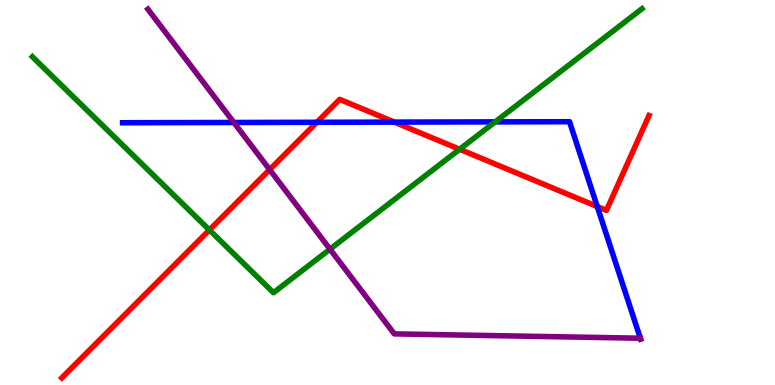[{'lines': ['blue', 'red'], 'intersections': [{'x': 4.09, 'y': 6.82}, {'x': 5.09, 'y': 6.83}, {'x': 7.71, 'y': 4.63}]}, {'lines': ['green', 'red'], 'intersections': [{'x': 2.7, 'y': 4.03}, {'x': 5.93, 'y': 6.12}]}, {'lines': ['purple', 'red'], 'intersections': [{'x': 3.48, 'y': 5.59}]}, {'lines': ['blue', 'green'], 'intersections': [{'x': 6.39, 'y': 6.83}]}, {'lines': ['blue', 'purple'], 'intersections': [{'x': 3.02, 'y': 6.82}, {'x': 8.26, 'y': 1.22}]}, {'lines': ['green', 'purple'], 'intersections': [{'x': 4.26, 'y': 3.53}]}]